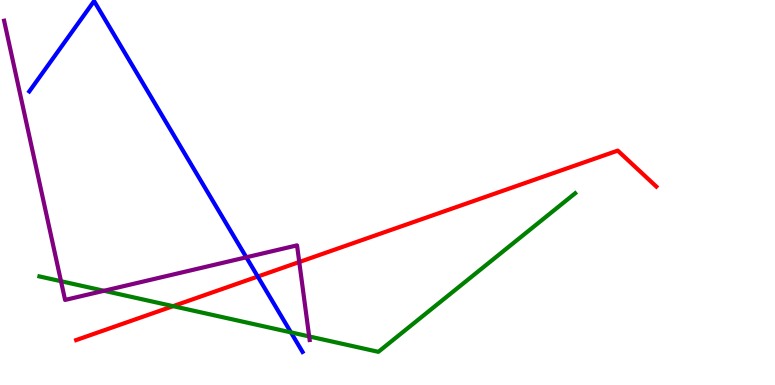[{'lines': ['blue', 'red'], 'intersections': [{'x': 3.33, 'y': 2.82}]}, {'lines': ['green', 'red'], 'intersections': [{'x': 2.23, 'y': 2.05}]}, {'lines': ['purple', 'red'], 'intersections': [{'x': 3.86, 'y': 3.19}]}, {'lines': ['blue', 'green'], 'intersections': [{'x': 3.75, 'y': 1.37}]}, {'lines': ['blue', 'purple'], 'intersections': [{'x': 3.18, 'y': 3.32}]}, {'lines': ['green', 'purple'], 'intersections': [{'x': 0.787, 'y': 2.7}, {'x': 1.34, 'y': 2.45}, {'x': 3.99, 'y': 1.26}]}]